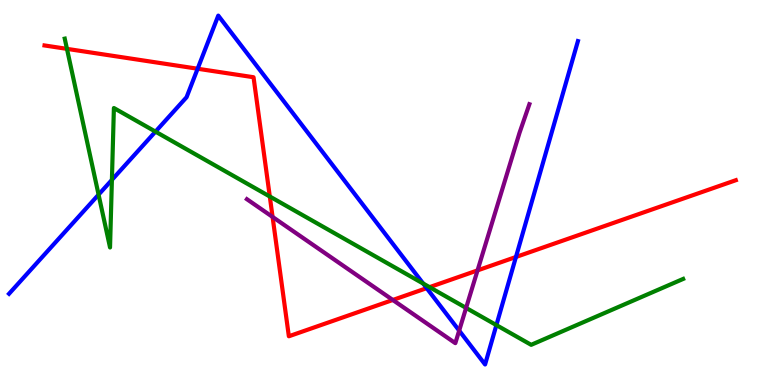[{'lines': ['blue', 'red'], 'intersections': [{'x': 2.55, 'y': 8.21}, {'x': 5.51, 'y': 2.52}, {'x': 6.66, 'y': 3.33}]}, {'lines': ['green', 'red'], 'intersections': [{'x': 0.864, 'y': 8.73}, {'x': 3.48, 'y': 4.9}, {'x': 5.54, 'y': 2.54}]}, {'lines': ['purple', 'red'], 'intersections': [{'x': 3.52, 'y': 4.37}, {'x': 5.07, 'y': 2.21}, {'x': 6.16, 'y': 2.98}]}, {'lines': ['blue', 'green'], 'intersections': [{'x': 1.27, 'y': 4.94}, {'x': 1.44, 'y': 5.33}, {'x': 2.01, 'y': 6.58}, {'x': 5.46, 'y': 2.63}, {'x': 6.41, 'y': 1.56}]}, {'lines': ['blue', 'purple'], 'intersections': [{'x': 5.92, 'y': 1.41}]}, {'lines': ['green', 'purple'], 'intersections': [{'x': 6.01, 'y': 2.0}]}]